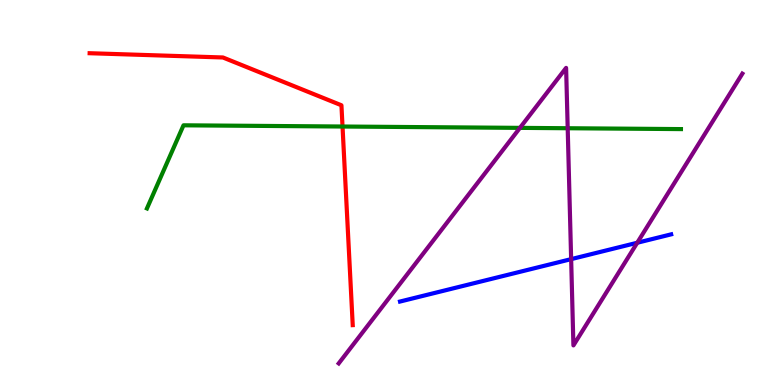[{'lines': ['blue', 'red'], 'intersections': []}, {'lines': ['green', 'red'], 'intersections': [{'x': 4.42, 'y': 6.71}]}, {'lines': ['purple', 'red'], 'intersections': []}, {'lines': ['blue', 'green'], 'intersections': []}, {'lines': ['blue', 'purple'], 'intersections': [{'x': 7.37, 'y': 3.27}, {'x': 8.22, 'y': 3.69}]}, {'lines': ['green', 'purple'], 'intersections': [{'x': 6.71, 'y': 6.68}, {'x': 7.33, 'y': 6.67}]}]